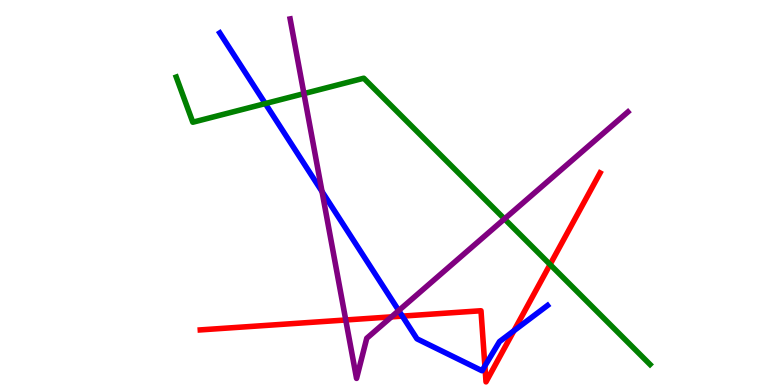[{'lines': ['blue', 'red'], 'intersections': [{'x': 5.19, 'y': 1.79}, {'x': 6.26, 'y': 0.494}, {'x': 6.63, 'y': 1.41}]}, {'lines': ['green', 'red'], 'intersections': [{'x': 7.1, 'y': 3.13}]}, {'lines': ['purple', 'red'], 'intersections': [{'x': 4.46, 'y': 1.69}, {'x': 5.05, 'y': 1.77}]}, {'lines': ['blue', 'green'], 'intersections': [{'x': 3.42, 'y': 7.31}]}, {'lines': ['blue', 'purple'], 'intersections': [{'x': 4.16, 'y': 5.02}, {'x': 5.15, 'y': 1.93}]}, {'lines': ['green', 'purple'], 'intersections': [{'x': 3.92, 'y': 7.57}, {'x': 6.51, 'y': 4.31}]}]